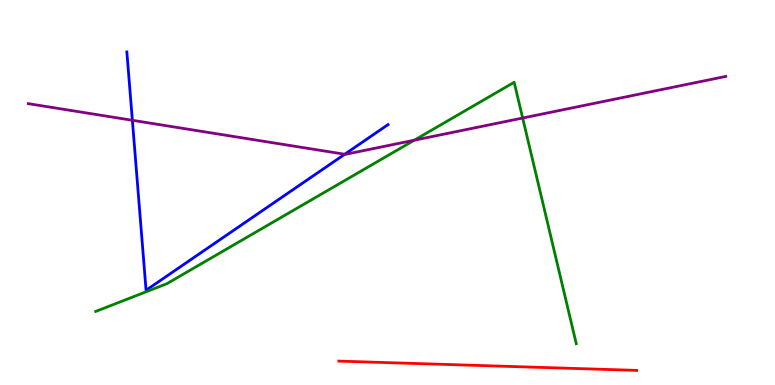[{'lines': ['blue', 'red'], 'intersections': []}, {'lines': ['green', 'red'], 'intersections': []}, {'lines': ['purple', 'red'], 'intersections': []}, {'lines': ['blue', 'green'], 'intersections': []}, {'lines': ['blue', 'purple'], 'intersections': [{'x': 1.71, 'y': 6.88}, {'x': 4.45, 'y': 5.99}]}, {'lines': ['green', 'purple'], 'intersections': [{'x': 5.35, 'y': 6.36}, {'x': 6.74, 'y': 6.93}]}]